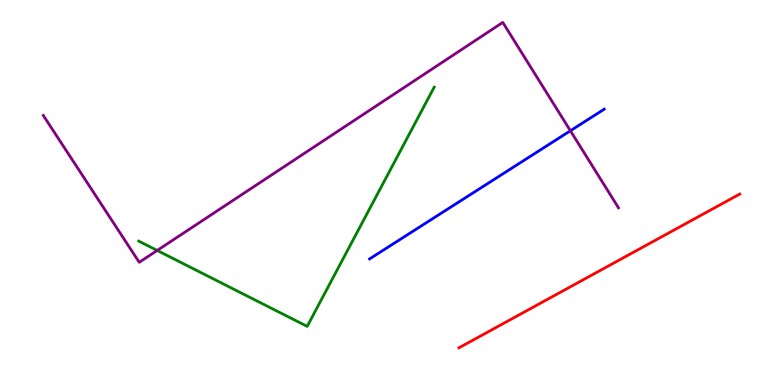[{'lines': ['blue', 'red'], 'intersections': []}, {'lines': ['green', 'red'], 'intersections': []}, {'lines': ['purple', 'red'], 'intersections': []}, {'lines': ['blue', 'green'], 'intersections': []}, {'lines': ['blue', 'purple'], 'intersections': [{'x': 7.36, 'y': 6.6}]}, {'lines': ['green', 'purple'], 'intersections': [{'x': 2.03, 'y': 3.49}]}]